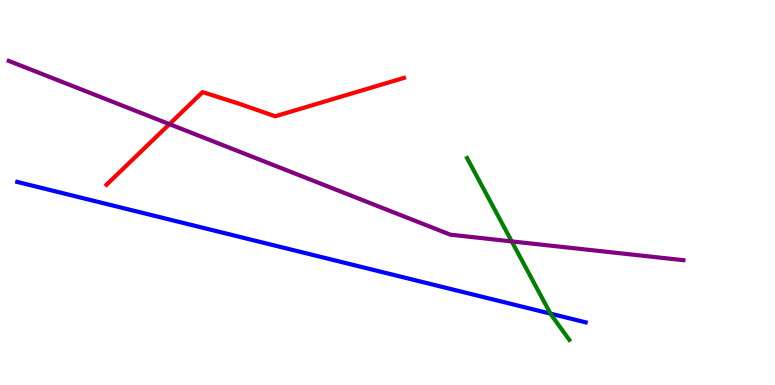[{'lines': ['blue', 'red'], 'intersections': []}, {'lines': ['green', 'red'], 'intersections': []}, {'lines': ['purple', 'red'], 'intersections': [{'x': 2.19, 'y': 6.78}]}, {'lines': ['blue', 'green'], 'intersections': [{'x': 7.1, 'y': 1.85}]}, {'lines': ['blue', 'purple'], 'intersections': []}, {'lines': ['green', 'purple'], 'intersections': [{'x': 6.6, 'y': 3.73}]}]